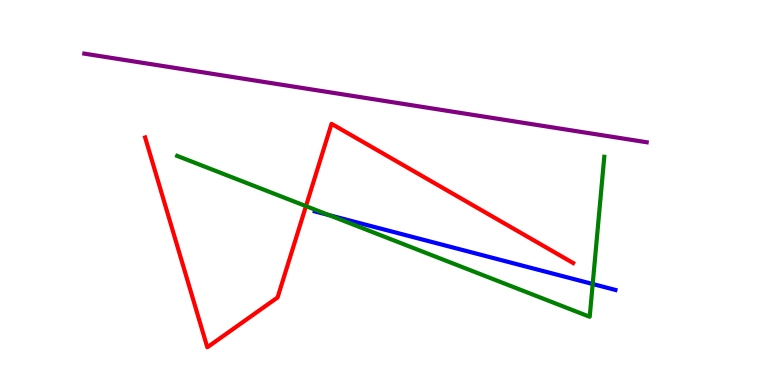[{'lines': ['blue', 'red'], 'intersections': []}, {'lines': ['green', 'red'], 'intersections': [{'x': 3.95, 'y': 4.65}]}, {'lines': ['purple', 'red'], 'intersections': []}, {'lines': ['blue', 'green'], 'intersections': [{'x': 4.25, 'y': 4.41}, {'x': 7.65, 'y': 2.62}]}, {'lines': ['blue', 'purple'], 'intersections': []}, {'lines': ['green', 'purple'], 'intersections': []}]